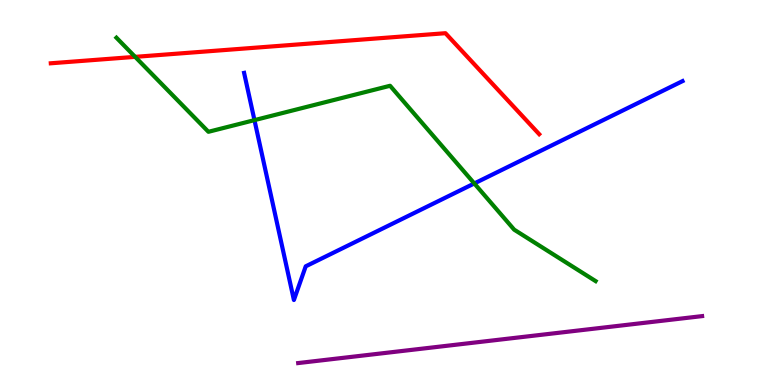[{'lines': ['blue', 'red'], 'intersections': []}, {'lines': ['green', 'red'], 'intersections': [{'x': 1.74, 'y': 8.52}]}, {'lines': ['purple', 'red'], 'intersections': []}, {'lines': ['blue', 'green'], 'intersections': [{'x': 3.28, 'y': 6.88}, {'x': 6.12, 'y': 5.23}]}, {'lines': ['blue', 'purple'], 'intersections': []}, {'lines': ['green', 'purple'], 'intersections': []}]